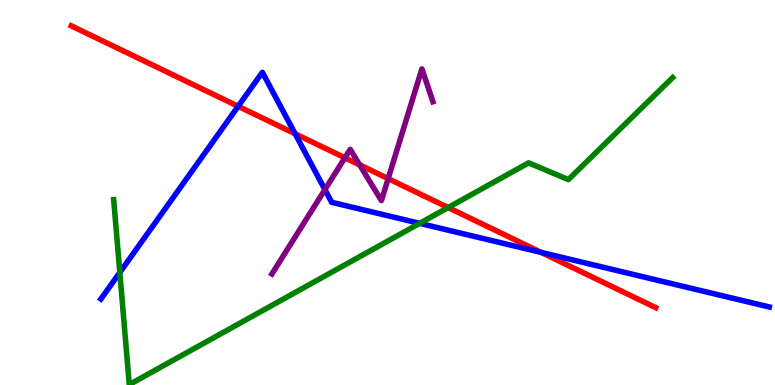[{'lines': ['blue', 'red'], 'intersections': [{'x': 3.07, 'y': 7.24}, {'x': 3.81, 'y': 6.53}, {'x': 6.98, 'y': 3.44}]}, {'lines': ['green', 'red'], 'intersections': [{'x': 5.78, 'y': 4.61}]}, {'lines': ['purple', 'red'], 'intersections': [{'x': 4.45, 'y': 5.9}, {'x': 4.64, 'y': 5.72}, {'x': 5.01, 'y': 5.36}]}, {'lines': ['blue', 'green'], 'intersections': [{'x': 1.55, 'y': 2.92}, {'x': 5.42, 'y': 4.2}]}, {'lines': ['blue', 'purple'], 'intersections': [{'x': 4.19, 'y': 5.08}]}, {'lines': ['green', 'purple'], 'intersections': []}]